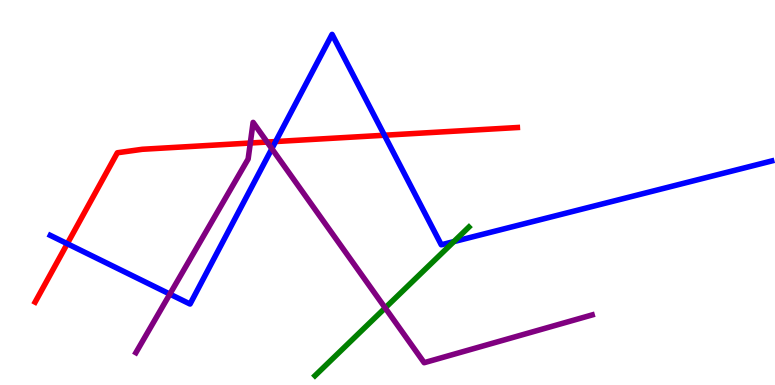[{'lines': ['blue', 'red'], 'intersections': [{'x': 0.868, 'y': 3.67}, {'x': 3.56, 'y': 6.32}, {'x': 4.96, 'y': 6.49}]}, {'lines': ['green', 'red'], 'intersections': []}, {'lines': ['purple', 'red'], 'intersections': [{'x': 3.23, 'y': 6.29}, {'x': 3.45, 'y': 6.31}]}, {'lines': ['blue', 'green'], 'intersections': [{'x': 5.86, 'y': 3.72}]}, {'lines': ['blue', 'purple'], 'intersections': [{'x': 2.19, 'y': 2.36}, {'x': 3.51, 'y': 6.14}]}, {'lines': ['green', 'purple'], 'intersections': [{'x': 4.97, 'y': 2.0}]}]